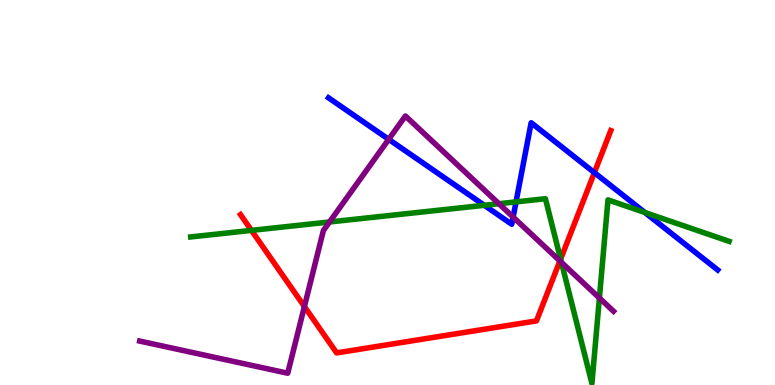[{'lines': ['blue', 'red'], 'intersections': [{'x': 7.67, 'y': 5.52}]}, {'lines': ['green', 'red'], 'intersections': [{'x': 3.24, 'y': 4.02}, {'x': 7.23, 'y': 3.27}]}, {'lines': ['purple', 'red'], 'intersections': [{'x': 3.93, 'y': 2.04}, {'x': 7.22, 'y': 3.22}]}, {'lines': ['blue', 'green'], 'intersections': [{'x': 6.25, 'y': 4.67}, {'x': 6.66, 'y': 4.76}, {'x': 8.32, 'y': 4.48}]}, {'lines': ['blue', 'purple'], 'intersections': [{'x': 5.02, 'y': 6.38}, {'x': 6.62, 'y': 4.36}]}, {'lines': ['green', 'purple'], 'intersections': [{'x': 4.25, 'y': 4.23}, {'x': 6.44, 'y': 4.71}, {'x': 7.24, 'y': 3.18}, {'x': 7.73, 'y': 2.26}]}]